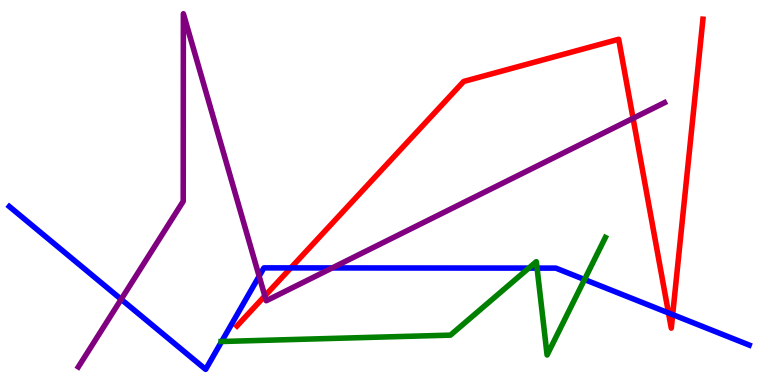[{'lines': ['blue', 'red'], 'intersections': [{'x': 3.75, 'y': 3.04}, {'x': 8.63, 'y': 1.87}, {'x': 8.68, 'y': 1.83}]}, {'lines': ['green', 'red'], 'intersections': []}, {'lines': ['purple', 'red'], 'intersections': [{'x': 3.42, 'y': 2.31}, {'x': 8.17, 'y': 6.93}]}, {'lines': ['blue', 'green'], 'intersections': [{'x': 2.86, 'y': 1.13}, {'x': 6.82, 'y': 3.04}, {'x': 6.93, 'y': 3.04}, {'x': 7.54, 'y': 2.74}]}, {'lines': ['blue', 'purple'], 'intersections': [{'x': 1.56, 'y': 2.23}, {'x': 3.34, 'y': 2.83}, {'x': 4.29, 'y': 3.04}]}, {'lines': ['green', 'purple'], 'intersections': []}]